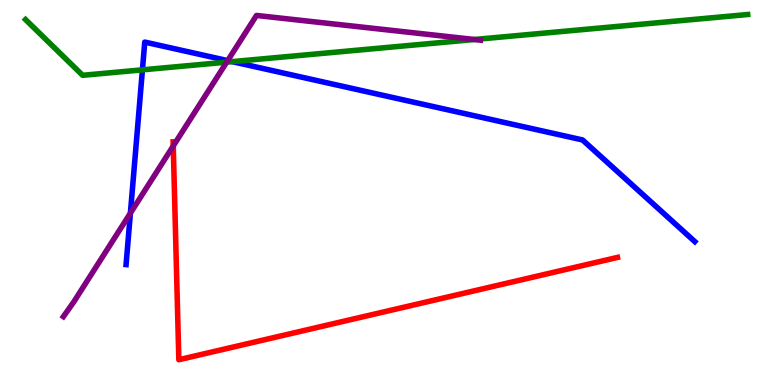[{'lines': ['blue', 'red'], 'intersections': []}, {'lines': ['green', 'red'], 'intersections': []}, {'lines': ['purple', 'red'], 'intersections': [{'x': 2.24, 'y': 6.21}]}, {'lines': ['blue', 'green'], 'intersections': [{'x': 1.84, 'y': 8.19}, {'x': 3.0, 'y': 8.4}]}, {'lines': ['blue', 'purple'], 'intersections': [{'x': 1.68, 'y': 4.46}, {'x': 2.94, 'y': 8.43}]}, {'lines': ['green', 'purple'], 'intersections': [{'x': 2.93, 'y': 8.39}, {'x': 6.12, 'y': 8.97}]}]